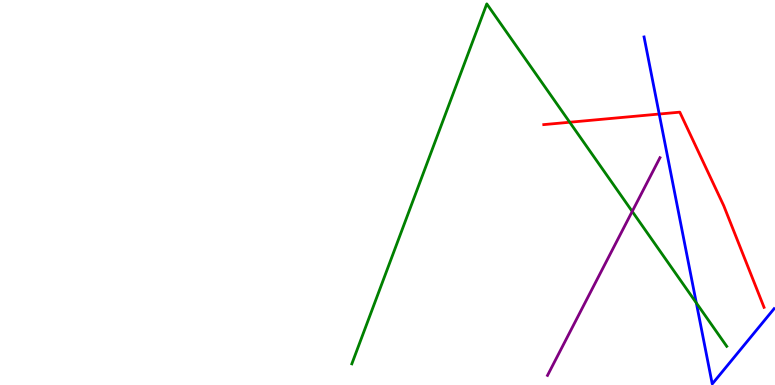[{'lines': ['blue', 'red'], 'intersections': [{'x': 8.51, 'y': 7.04}]}, {'lines': ['green', 'red'], 'intersections': [{'x': 7.35, 'y': 6.83}]}, {'lines': ['purple', 'red'], 'intersections': []}, {'lines': ['blue', 'green'], 'intersections': [{'x': 8.98, 'y': 2.13}]}, {'lines': ['blue', 'purple'], 'intersections': []}, {'lines': ['green', 'purple'], 'intersections': [{'x': 8.16, 'y': 4.51}]}]